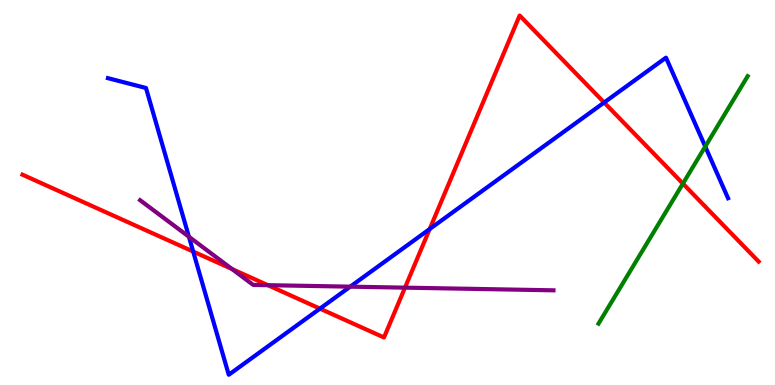[{'lines': ['blue', 'red'], 'intersections': [{'x': 2.49, 'y': 3.47}, {'x': 4.13, 'y': 1.98}, {'x': 5.54, 'y': 4.05}, {'x': 7.8, 'y': 7.34}]}, {'lines': ['green', 'red'], 'intersections': [{'x': 8.81, 'y': 5.23}]}, {'lines': ['purple', 'red'], 'intersections': [{'x': 2.99, 'y': 3.01}, {'x': 3.46, 'y': 2.59}, {'x': 5.23, 'y': 2.53}]}, {'lines': ['blue', 'green'], 'intersections': [{'x': 9.1, 'y': 6.19}]}, {'lines': ['blue', 'purple'], 'intersections': [{'x': 2.44, 'y': 3.85}, {'x': 4.52, 'y': 2.55}]}, {'lines': ['green', 'purple'], 'intersections': []}]